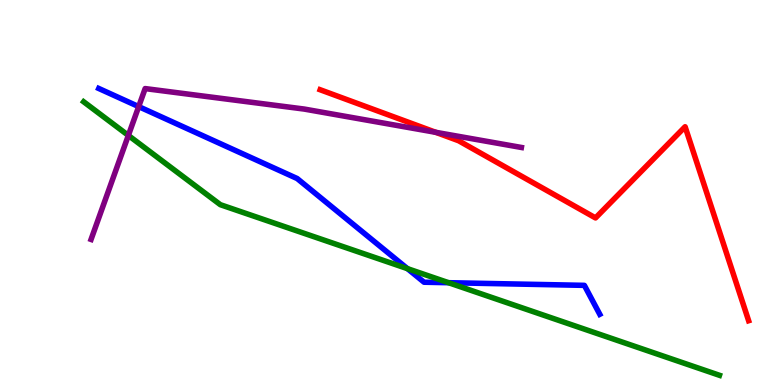[{'lines': ['blue', 'red'], 'intersections': []}, {'lines': ['green', 'red'], 'intersections': []}, {'lines': ['purple', 'red'], 'intersections': [{'x': 5.62, 'y': 6.56}]}, {'lines': ['blue', 'green'], 'intersections': [{'x': 5.26, 'y': 3.02}, {'x': 5.79, 'y': 2.66}]}, {'lines': ['blue', 'purple'], 'intersections': [{'x': 1.79, 'y': 7.23}]}, {'lines': ['green', 'purple'], 'intersections': [{'x': 1.66, 'y': 6.48}]}]